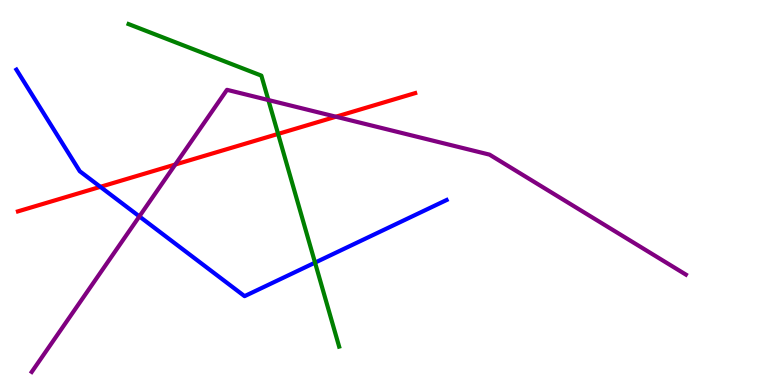[{'lines': ['blue', 'red'], 'intersections': [{'x': 1.29, 'y': 5.15}]}, {'lines': ['green', 'red'], 'intersections': [{'x': 3.59, 'y': 6.52}]}, {'lines': ['purple', 'red'], 'intersections': [{'x': 2.26, 'y': 5.73}, {'x': 4.33, 'y': 6.97}]}, {'lines': ['blue', 'green'], 'intersections': [{'x': 4.06, 'y': 3.18}]}, {'lines': ['blue', 'purple'], 'intersections': [{'x': 1.8, 'y': 4.38}]}, {'lines': ['green', 'purple'], 'intersections': [{'x': 3.46, 'y': 7.4}]}]